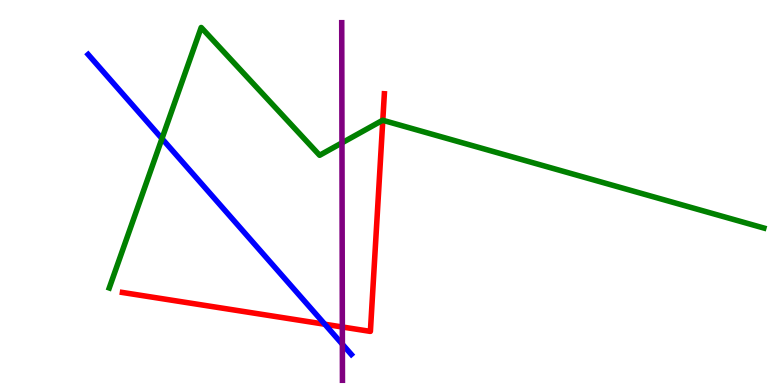[{'lines': ['blue', 'red'], 'intersections': [{'x': 4.19, 'y': 1.58}]}, {'lines': ['green', 'red'], 'intersections': [{'x': 4.94, 'y': 6.88}]}, {'lines': ['purple', 'red'], 'intersections': [{'x': 4.42, 'y': 1.51}]}, {'lines': ['blue', 'green'], 'intersections': [{'x': 2.09, 'y': 6.4}]}, {'lines': ['blue', 'purple'], 'intersections': [{'x': 4.42, 'y': 1.06}]}, {'lines': ['green', 'purple'], 'intersections': [{'x': 4.41, 'y': 6.29}]}]